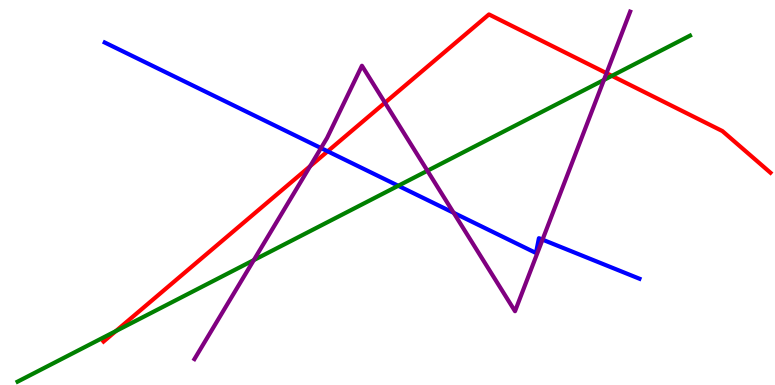[{'lines': ['blue', 'red'], 'intersections': [{'x': 4.23, 'y': 6.07}]}, {'lines': ['green', 'red'], 'intersections': [{'x': 1.5, 'y': 1.4}, {'x': 7.9, 'y': 8.03}]}, {'lines': ['purple', 'red'], 'intersections': [{'x': 4.0, 'y': 5.68}, {'x': 4.97, 'y': 7.33}, {'x': 7.83, 'y': 8.1}]}, {'lines': ['blue', 'green'], 'intersections': [{'x': 5.14, 'y': 5.17}]}, {'lines': ['blue', 'purple'], 'intersections': [{'x': 4.14, 'y': 6.15}, {'x': 5.85, 'y': 4.47}, {'x': 7.0, 'y': 3.78}]}, {'lines': ['green', 'purple'], 'intersections': [{'x': 3.27, 'y': 3.24}, {'x': 5.52, 'y': 5.56}, {'x': 7.79, 'y': 7.92}]}]